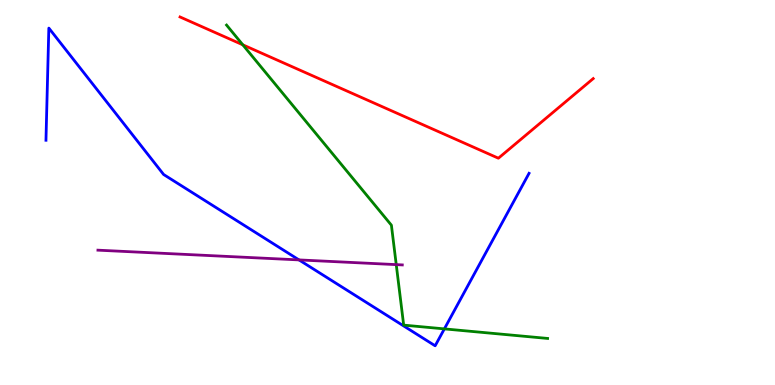[{'lines': ['blue', 'red'], 'intersections': []}, {'lines': ['green', 'red'], 'intersections': [{'x': 3.13, 'y': 8.84}]}, {'lines': ['purple', 'red'], 'intersections': []}, {'lines': ['blue', 'green'], 'intersections': [{'x': 5.73, 'y': 1.46}]}, {'lines': ['blue', 'purple'], 'intersections': [{'x': 3.86, 'y': 3.25}]}, {'lines': ['green', 'purple'], 'intersections': [{'x': 5.11, 'y': 3.13}]}]